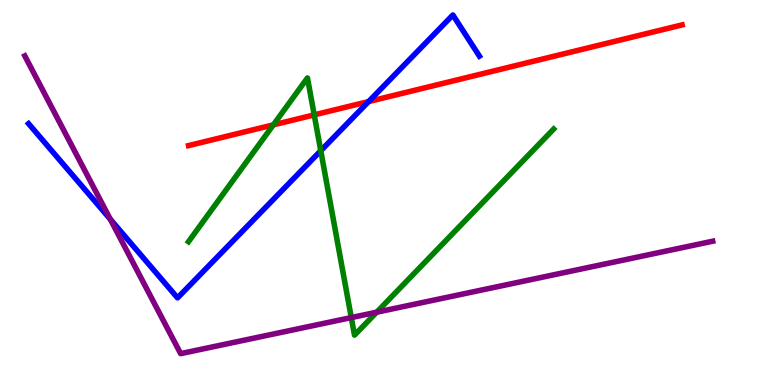[{'lines': ['blue', 'red'], 'intersections': [{'x': 4.76, 'y': 7.36}]}, {'lines': ['green', 'red'], 'intersections': [{'x': 3.53, 'y': 6.76}, {'x': 4.05, 'y': 7.02}]}, {'lines': ['purple', 'red'], 'intersections': []}, {'lines': ['blue', 'green'], 'intersections': [{'x': 4.14, 'y': 6.08}]}, {'lines': ['blue', 'purple'], 'intersections': [{'x': 1.42, 'y': 4.31}]}, {'lines': ['green', 'purple'], 'intersections': [{'x': 4.53, 'y': 1.75}, {'x': 4.86, 'y': 1.89}]}]